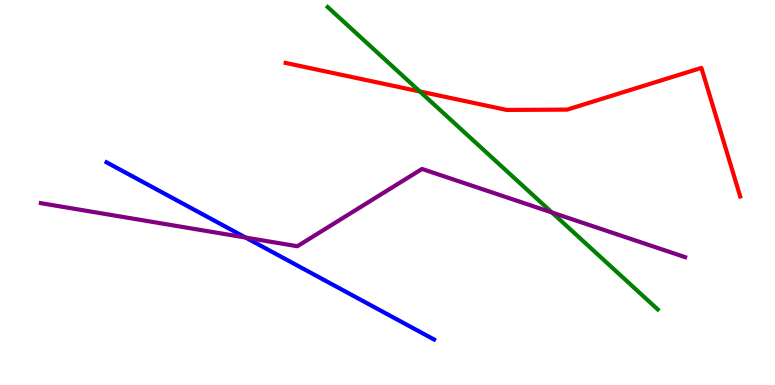[{'lines': ['blue', 'red'], 'intersections': []}, {'lines': ['green', 'red'], 'intersections': [{'x': 5.42, 'y': 7.62}]}, {'lines': ['purple', 'red'], 'intersections': []}, {'lines': ['blue', 'green'], 'intersections': []}, {'lines': ['blue', 'purple'], 'intersections': [{'x': 3.17, 'y': 3.83}]}, {'lines': ['green', 'purple'], 'intersections': [{'x': 7.12, 'y': 4.48}]}]